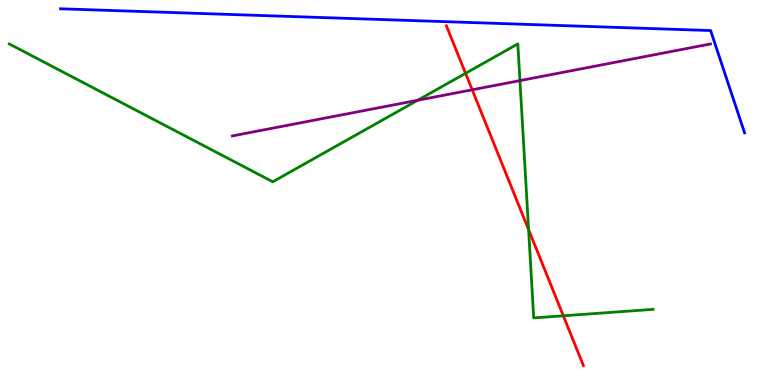[{'lines': ['blue', 'red'], 'intersections': []}, {'lines': ['green', 'red'], 'intersections': [{'x': 6.01, 'y': 8.1}, {'x': 6.82, 'y': 4.03}, {'x': 7.27, 'y': 1.8}]}, {'lines': ['purple', 'red'], 'intersections': [{'x': 6.09, 'y': 7.67}]}, {'lines': ['blue', 'green'], 'intersections': []}, {'lines': ['blue', 'purple'], 'intersections': []}, {'lines': ['green', 'purple'], 'intersections': [{'x': 5.39, 'y': 7.4}, {'x': 6.71, 'y': 7.91}]}]